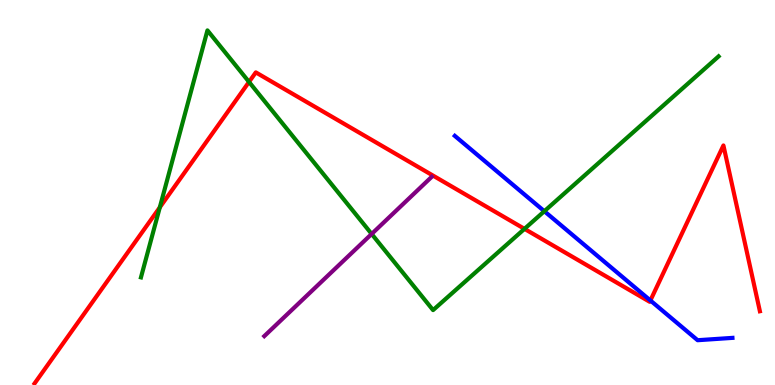[{'lines': ['blue', 'red'], 'intersections': [{'x': 8.39, 'y': 2.2}]}, {'lines': ['green', 'red'], 'intersections': [{'x': 2.06, 'y': 4.61}, {'x': 3.21, 'y': 7.87}, {'x': 6.77, 'y': 4.06}]}, {'lines': ['purple', 'red'], 'intersections': []}, {'lines': ['blue', 'green'], 'intersections': [{'x': 7.02, 'y': 4.51}]}, {'lines': ['blue', 'purple'], 'intersections': []}, {'lines': ['green', 'purple'], 'intersections': [{'x': 4.8, 'y': 3.92}]}]